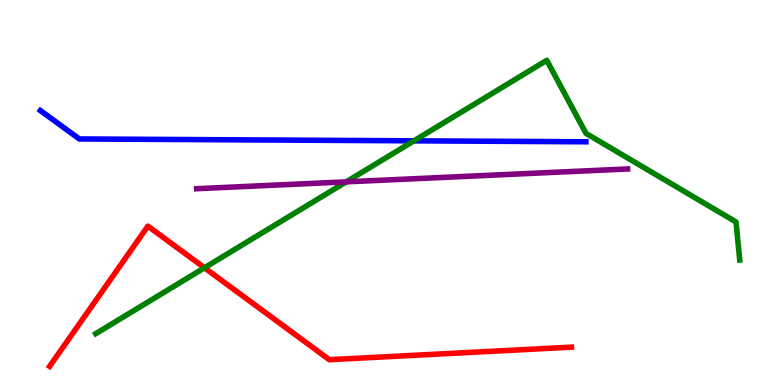[{'lines': ['blue', 'red'], 'intersections': []}, {'lines': ['green', 'red'], 'intersections': [{'x': 2.64, 'y': 3.04}]}, {'lines': ['purple', 'red'], 'intersections': []}, {'lines': ['blue', 'green'], 'intersections': [{'x': 5.34, 'y': 6.34}]}, {'lines': ['blue', 'purple'], 'intersections': []}, {'lines': ['green', 'purple'], 'intersections': [{'x': 4.47, 'y': 5.28}]}]